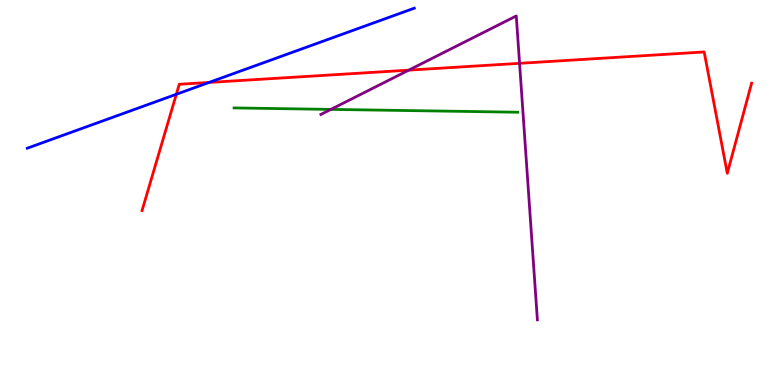[{'lines': ['blue', 'red'], 'intersections': [{'x': 2.28, 'y': 7.55}, {'x': 2.7, 'y': 7.86}]}, {'lines': ['green', 'red'], 'intersections': []}, {'lines': ['purple', 'red'], 'intersections': [{'x': 5.27, 'y': 8.18}, {'x': 6.7, 'y': 8.36}]}, {'lines': ['blue', 'green'], 'intersections': []}, {'lines': ['blue', 'purple'], 'intersections': []}, {'lines': ['green', 'purple'], 'intersections': [{'x': 4.27, 'y': 7.16}]}]